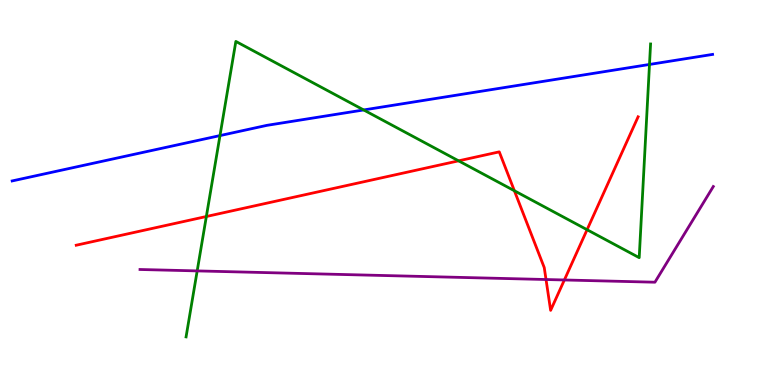[{'lines': ['blue', 'red'], 'intersections': []}, {'lines': ['green', 'red'], 'intersections': [{'x': 2.66, 'y': 4.38}, {'x': 5.92, 'y': 5.82}, {'x': 6.64, 'y': 5.05}, {'x': 7.58, 'y': 4.03}]}, {'lines': ['purple', 'red'], 'intersections': [{'x': 7.05, 'y': 2.74}, {'x': 7.28, 'y': 2.73}]}, {'lines': ['blue', 'green'], 'intersections': [{'x': 2.84, 'y': 6.48}, {'x': 4.69, 'y': 7.14}, {'x': 8.38, 'y': 8.33}]}, {'lines': ['blue', 'purple'], 'intersections': []}, {'lines': ['green', 'purple'], 'intersections': [{'x': 2.54, 'y': 2.96}]}]